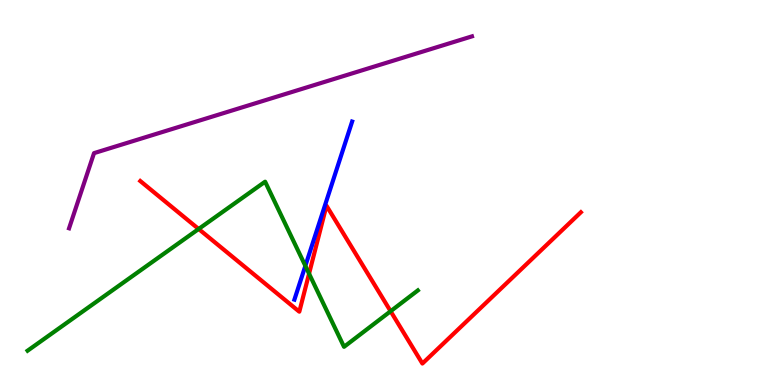[{'lines': ['blue', 'red'], 'intersections': []}, {'lines': ['green', 'red'], 'intersections': [{'x': 2.56, 'y': 4.05}, {'x': 3.99, 'y': 2.89}, {'x': 5.04, 'y': 1.92}]}, {'lines': ['purple', 'red'], 'intersections': []}, {'lines': ['blue', 'green'], 'intersections': [{'x': 3.94, 'y': 3.09}]}, {'lines': ['blue', 'purple'], 'intersections': []}, {'lines': ['green', 'purple'], 'intersections': []}]